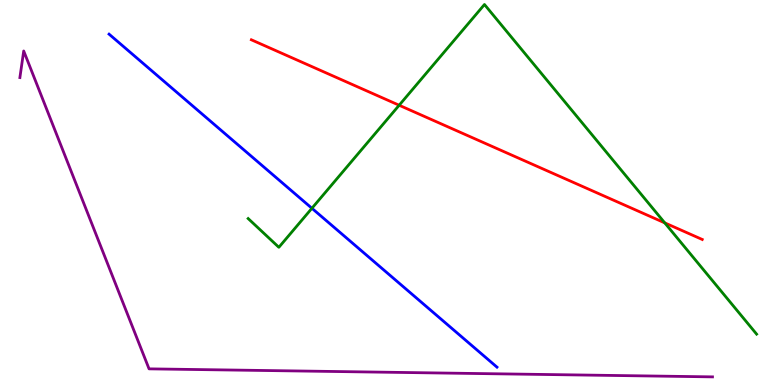[{'lines': ['blue', 'red'], 'intersections': []}, {'lines': ['green', 'red'], 'intersections': [{'x': 5.15, 'y': 7.27}, {'x': 8.58, 'y': 4.21}]}, {'lines': ['purple', 'red'], 'intersections': []}, {'lines': ['blue', 'green'], 'intersections': [{'x': 4.02, 'y': 4.59}]}, {'lines': ['blue', 'purple'], 'intersections': []}, {'lines': ['green', 'purple'], 'intersections': []}]